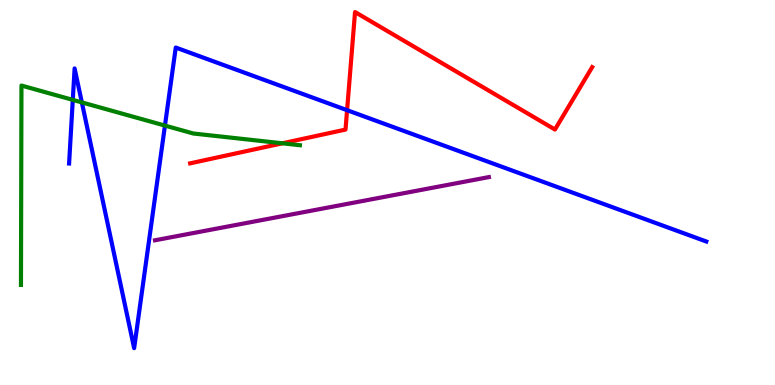[{'lines': ['blue', 'red'], 'intersections': [{'x': 4.48, 'y': 7.14}]}, {'lines': ['green', 'red'], 'intersections': [{'x': 3.64, 'y': 6.28}]}, {'lines': ['purple', 'red'], 'intersections': []}, {'lines': ['blue', 'green'], 'intersections': [{'x': 0.939, 'y': 7.41}, {'x': 1.06, 'y': 7.34}, {'x': 2.13, 'y': 6.74}]}, {'lines': ['blue', 'purple'], 'intersections': []}, {'lines': ['green', 'purple'], 'intersections': []}]